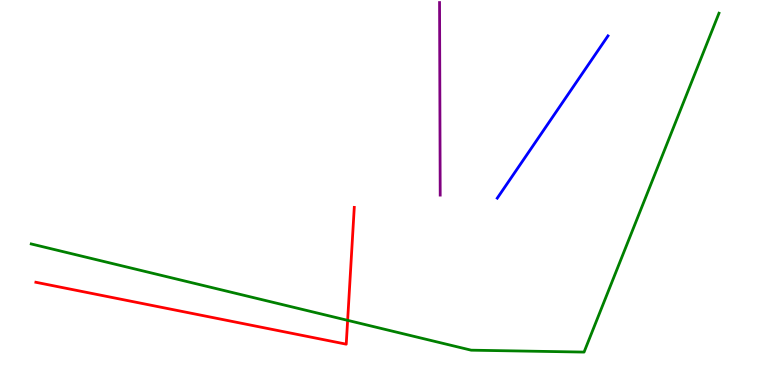[{'lines': ['blue', 'red'], 'intersections': []}, {'lines': ['green', 'red'], 'intersections': [{'x': 4.49, 'y': 1.68}]}, {'lines': ['purple', 'red'], 'intersections': []}, {'lines': ['blue', 'green'], 'intersections': []}, {'lines': ['blue', 'purple'], 'intersections': []}, {'lines': ['green', 'purple'], 'intersections': []}]